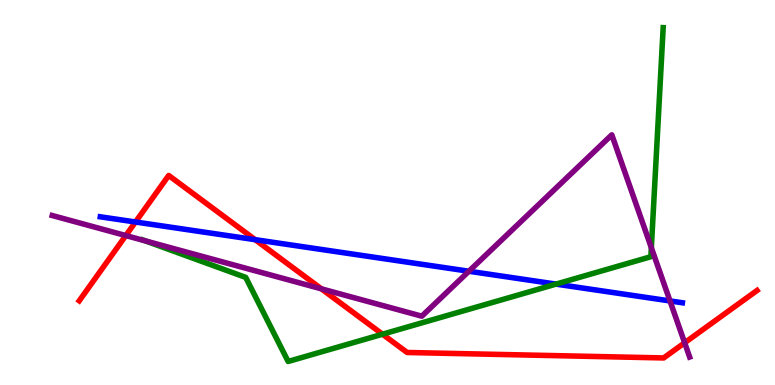[{'lines': ['blue', 'red'], 'intersections': [{'x': 1.75, 'y': 4.23}, {'x': 3.29, 'y': 3.77}]}, {'lines': ['green', 'red'], 'intersections': [{'x': 4.94, 'y': 1.32}]}, {'lines': ['purple', 'red'], 'intersections': [{'x': 1.62, 'y': 3.88}, {'x': 4.15, 'y': 2.5}, {'x': 8.83, 'y': 1.1}]}, {'lines': ['blue', 'green'], 'intersections': [{'x': 7.17, 'y': 2.62}]}, {'lines': ['blue', 'purple'], 'intersections': [{'x': 6.05, 'y': 2.95}, {'x': 8.65, 'y': 2.18}]}, {'lines': ['green', 'purple'], 'intersections': [{'x': 1.88, 'y': 3.74}, {'x': 8.4, 'y': 3.57}]}]